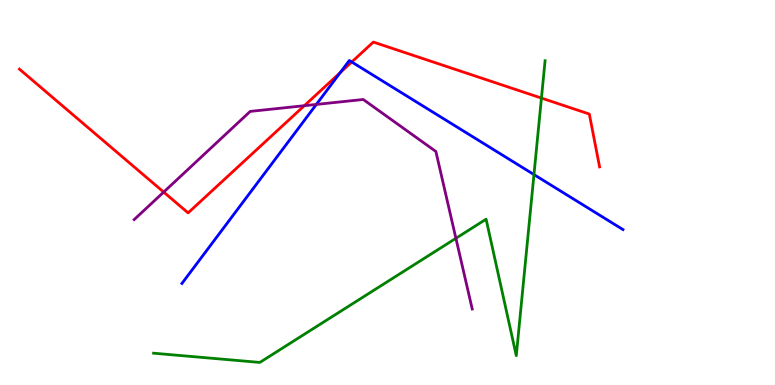[{'lines': ['blue', 'red'], 'intersections': [{'x': 4.39, 'y': 8.11}, {'x': 4.54, 'y': 8.39}]}, {'lines': ['green', 'red'], 'intersections': [{'x': 6.99, 'y': 7.45}]}, {'lines': ['purple', 'red'], 'intersections': [{'x': 2.11, 'y': 5.01}, {'x': 3.93, 'y': 7.25}]}, {'lines': ['blue', 'green'], 'intersections': [{'x': 6.89, 'y': 5.47}]}, {'lines': ['blue', 'purple'], 'intersections': [{'x': 4.08, 'y': 7.29}]}, {'lines': ['green', 'purple'], 'intersections': [{'x': 5.88, 'y': 3.81}]}]